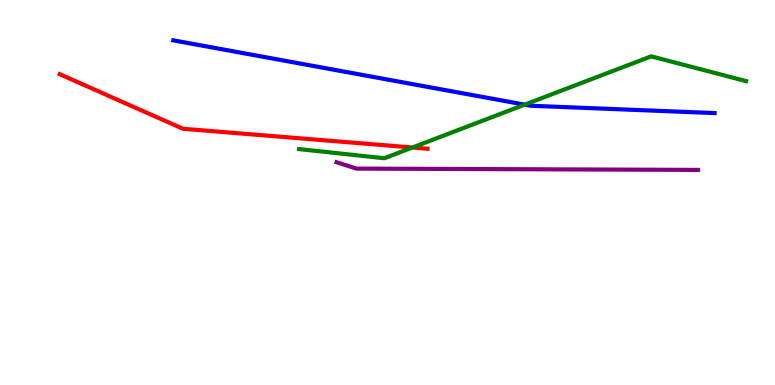[{'lines': ['blue', 'red'], 'intersections': []}, {'lines': ['green', 'red'], 'intersections': [{'x': 5.32, 'y': 6.17}]}, {'lines': ['purple', 'red'], 'intersections': []}, {'lines': ['blue', 'green'], 'intersections': [{'x': 6.77, 'y': 7.28}]}, {'lines': ['blue', 'purple'], 'intersections': []}, {'lines': ['green', 'purple'], 'intersections': []}]